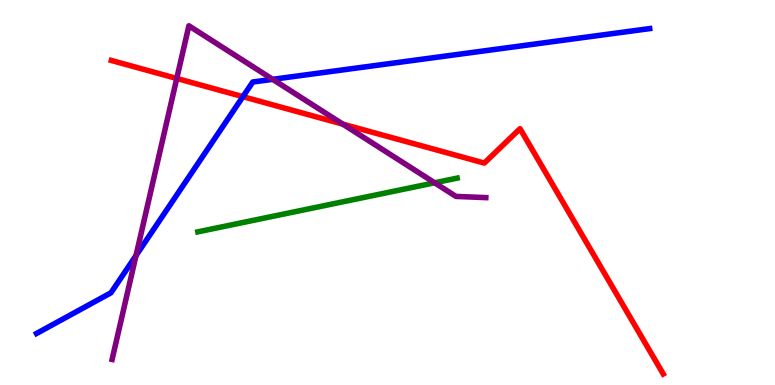[{'lines': ['blue', 'red'], 'intersections': [{'x': 3.13, 'y': 7.49}]}, {'lines': ['green', 'red'], 'intersections': []}, {'lines': ['purple', 'red'], 'intersections': [{'x': 2.28, 'y': 7.96}, {'x': 4.42, 'y': 6.78}]}, {'lines': ['blue', 'green'], 'intersections': []}, {'lines': ['blue', 'purple'], 'intersections': [{'x': 1.76, 'y': 3.36}, {'x': 3.52, 'y': 7.94}]}, {'lines': ['green', 'purple'], 'intersections': [{'x': 5.61, 'y': 5.25}]}]